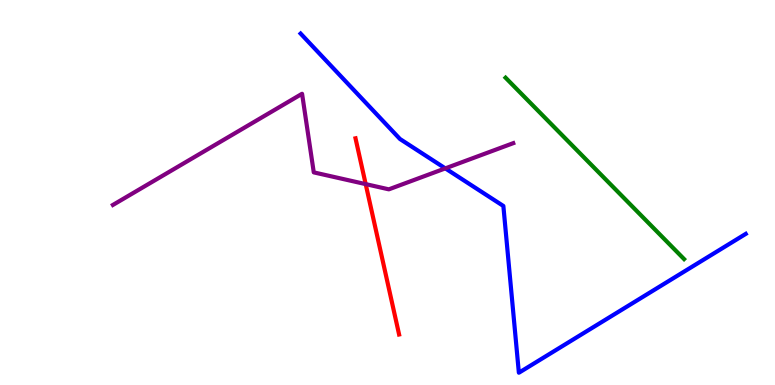[{'lines': ['blue', 'red'], 'intersections': []}, {'lines': ['green', 'red'], 'intersections': []}, {'lines': ['purple', 'red'], 'intersections': [{'x': 4.72, 'y': 5.22}]}, {'lines': ['blue', 'green'], 'intersections': []}, {'lines': ['blue', 'purple'], 'intersections': [{'x': 5.75, 'y': 5.63}]}, {'lines': ['green', 'purple'], 'intersections': []}]